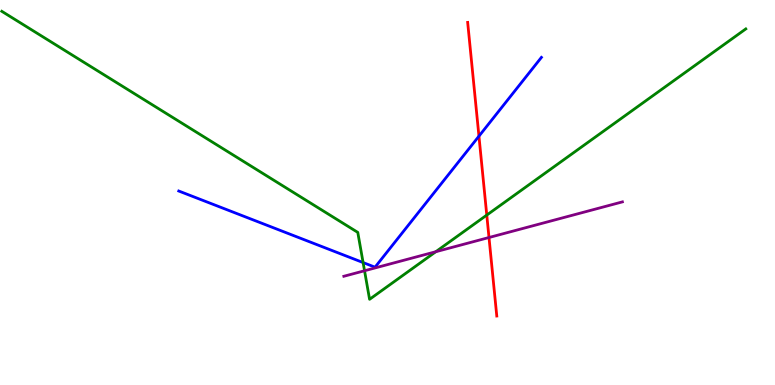[{'lines': ['blue', 'red'], 'intersections': [{'x': 6.18, 'y': 6.46}]}, {'lines': ['green', 'red'], 'intersections': [{'x': 6.28, 'y': 4.41}]}, {'lines': ['purple', 'red'], 'intersections': [{'x': 6.31, 'y': 3.83}]}, {'lines': ['blue', 'green'], 'intersections': [{'x': 4.69, 'y': 3.18}]}, {'lines': ['blue', 'purple'], 'intersections': []}, {'lines': ['green', 'purple'], 'intersections': [{'x': 4.7, 'y': 2.97}, {'x': 5.62, 'y': 3.46}]}]